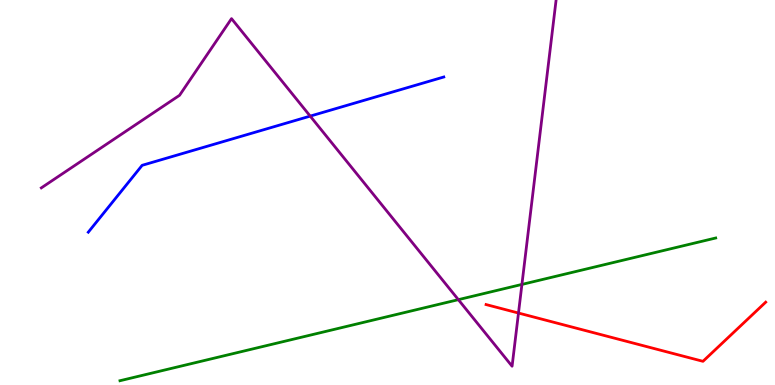[{'lines': ['blue', 'red'], 'intersections': []}, {'lines': ['green', 'red'], 'intersections': []}, {'lines': ['purple', 'red'], 'intersections': [{'x': 6.69, 'y': 1.87}]}, {'lines': ['blue', 'green'], 'intersections': []}, {'lines': ['blue', 'purple'], 'intersections': [{'x': 4.0, 'y': 6.98}]}, {'lines': ['green', 'purple'], 'intersections': [{'x': 5.91, 'y': 2.22}, {'x': 6.73, 'y': 2.61}]}]